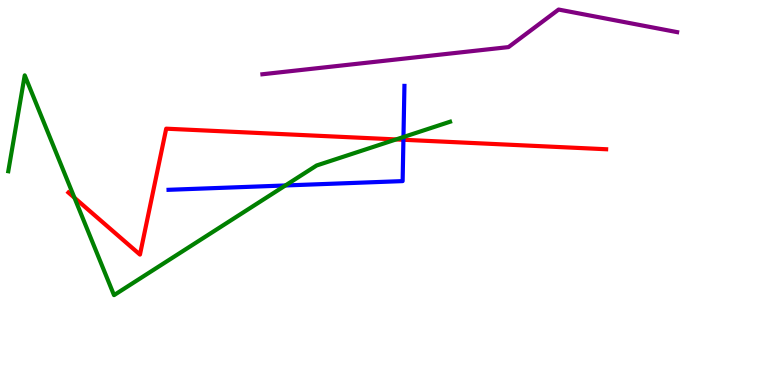[{'lines': ['blue', 'red'], 'intersections': [{'x': 5.21, 'y': 6.37}]}, {'lines': ['green', 'red'], 'intersections': [{'x': 0.961, 'y': 4.86}, {'x': 5.11, 'y': 6.38}]}, {'lines': ['purple', 'red'], 'intersections': []}, {'lines': ['blue', 'green'], 'intersections': [{'x': 3.68, 'y': 5.18}, {'x': 5.21, 'y': 6.44}]}, {'lines': ['blue', 'purple'], 'intersections': []}, {'lines': ['green', 'purple'], 'intersections': []}]